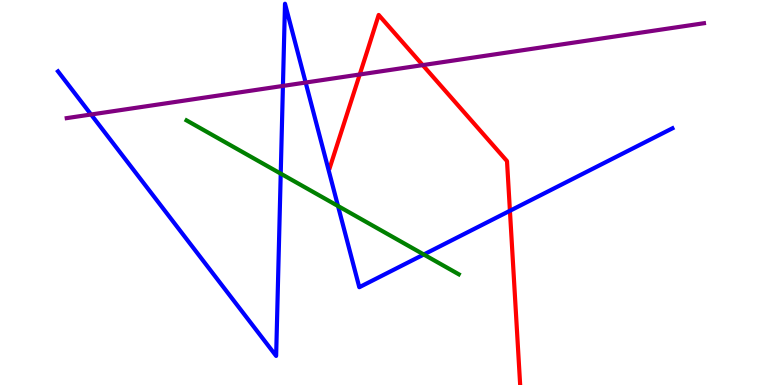[{'lines': ['blue', 'red'], 'intersections': [{'x': 6.58, 'y': 4.53}]}, {'lines': ['green', 'red'], 'intersections': []}, {'lines': ['purple', 'red'], 'intersections': [{'x': 4.64, 'y': 8.07}, {'x': 5.45, 'y': 8.31}]}, {'lines': ['blue', 'green'], 'intersections': [{'x': 3.62, 'y': 5.49}, {'x': 4.36, 'y': 4.65}, {'x': 5.47, 'y': 3.39}]}, {'lines': ['blue', 'purple'], 'intersections': [{'x': 1.17, 'y': 7.03}, {'x': 3.65, 'y': 7.77}, {'x': 3.94, 'y': 7.86}]}, {'lines': ['green', 'purple'], 'intersections': []}]